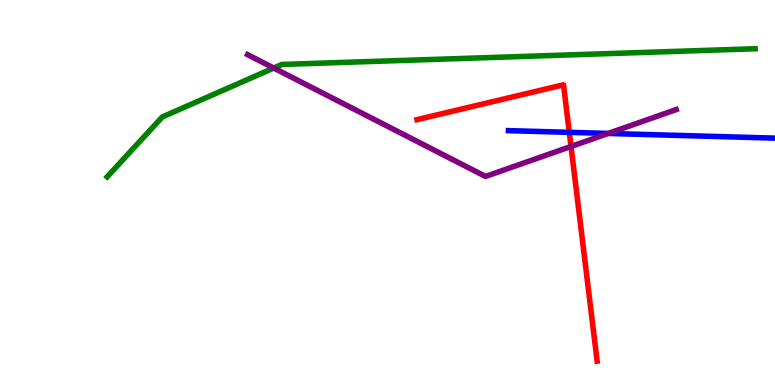[{'lines': ['blue', 'red'], 'intersections': [{'x': 7.35, 'y': 6.56}]}, {'lines': ['green', 'red'], 'intersections': []}, {'lines': ['purple', 'red'], 'intersections': [{'x': 7.37, 'y': 6.2}]}, {'lines': ['blue', 'green'], 'intersections': []}, {'lines': ['blue', 'purple'], 'intersections': [{'x': 7.85, 'y': 6.53}]}, {'lines': ['green', 'purple'], 'intersections': [{'x': 3.53, 'y': 8.23}]}]